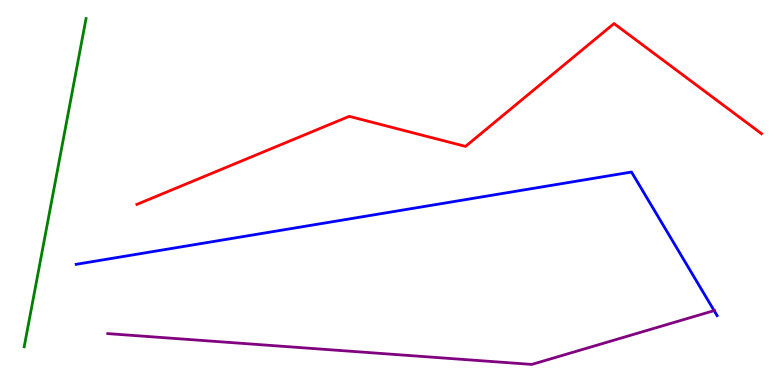[{'lines': ['blue', 'red'], 'intersections': []}, {'lines': ['green', 'red'], 'intersections': []}, {'lines': ['purple', 'red'], 'intersections': []}, {'lines': ['blue', 'green'], 'intersections': []}, {'lines': ['blue', 'purple'], 'intersections': [{'x': 9.21, 'y': 1.93}]}, {'lines': ['green', 'purple'], 'intersections': []}]